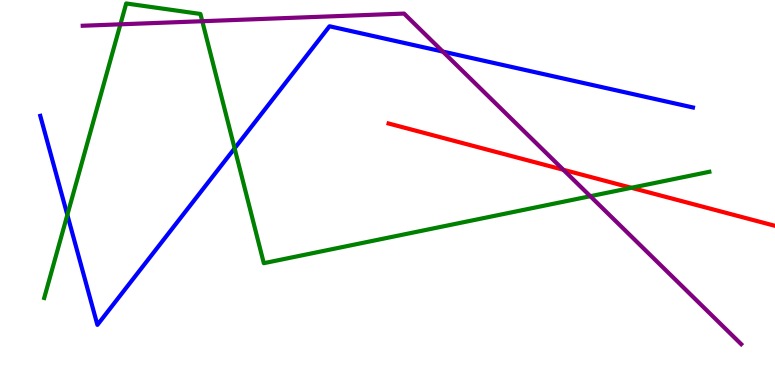[{'lines': ['blue', 'red'], 'intersections': []}, {'lines': ['green', 'red'], 'intersections': [{'x': 8.15, 'y': 5.12}]}, {'lines': ['purple', 'red'], 'intersections': [{'x': 7.27, 'y': 5.59}]}, {'lines': ['blue', 'green'], 'intersections': [{'x': 0.869, 'y': 4.42}, {'x': 3.03, 'y': 6.15}]}, {'lines': ['blue', 'purple'], 'intersections': [{'x': 5.71, 'y': 8.66}]}, {'lines': ['green', 'purple'], 'intersections': [{'x': 1.55, 'y': 9.37}, {'x': 2.61, 'y': 9.45}, {'x': 7.62, 'y': 4.9}]}]